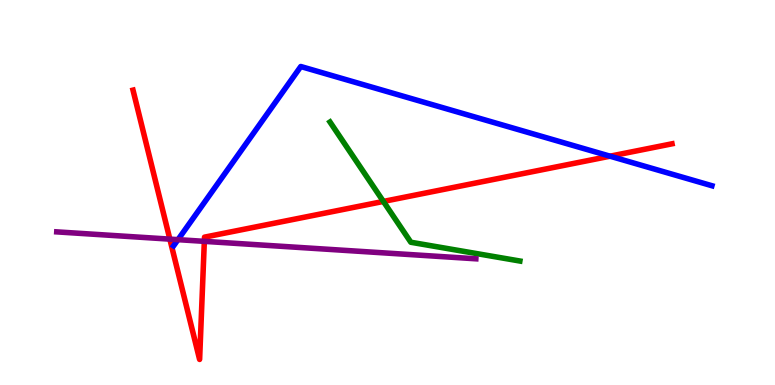[{'lines': ['blue', 'red'], 'intersections': [{'x': 7.87, 'y': 5.94}]}, {'lines': ['green', 'red'], 'intersections': [{'x': 4.95, 'y': 4.77}]}, {'lines': ['purple', 'red'], 'intersections': [{'x': 2.19, 'y': 3.79}, {'x': 2.64, 'y': 3.73}]}, {'lines': ['blue', 'green'], 'intersections': []}, {'lines': ['blue', 'purple'], 'intersections': [{'x': 2.3, 'y': 3.78}]}, {'lines': ['green', 'purple'], 'intersections': []}]